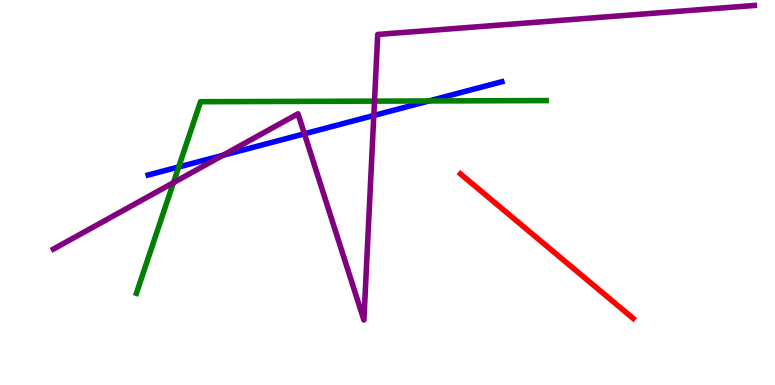[{'lines': ['blue', 'red'], 'intersections': []}, {'lines': ['green', 'red'], 'intersections': []}, {'lines': ['purple', 'red'], 'intersections': []}, {'lines': ['blue', 'green'], 'intersections': [{'x': 2.31, 'y': 5.66}, {'x': 5.53, 'y': 7.38}]}, {'lines': ['blue', 'purple'], 'intersections': [{'x': 2.88, 'y': 5.97}, {'x': 3.93, 'y': 6.52}, {'x': 4.82, 'y': 7.0}]}, {'lines': ['green', 'purple'], 'intersections': [{'x': 2.24, 'y': 5.26}, {'x': 4.83, 'y': 7.37}]}]